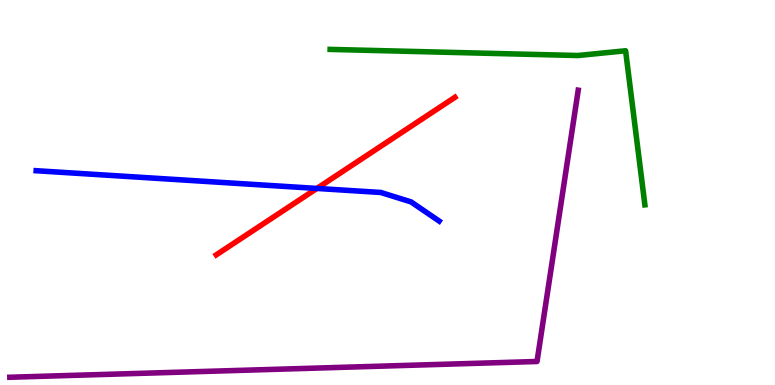[{'lines': ['blue', 'red'], 'intersections': [{'x': 4.09, 'y': 5.11}]}, {'lines': ['green', 'red'], 'intersections': []}, {'lines': ['purple', 'red'], 'intersections': []}, {'lines': ['blue', 'green'], 'intersections': []}, {'lines': ['blue', 'purple'], 'intersections': []}, {'lines': ['green', 'purple'], 'intersections': []}]